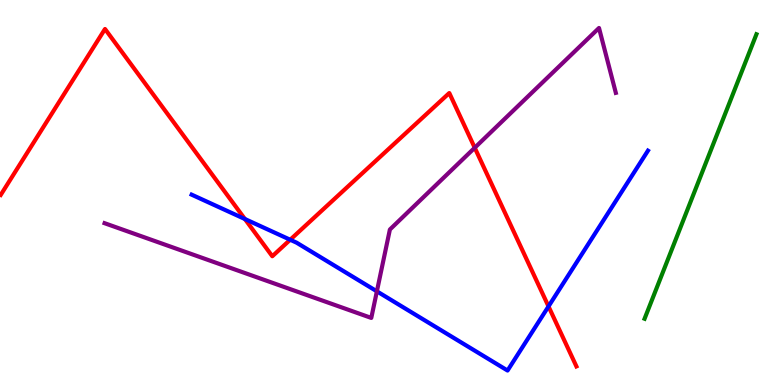[{'lines': ['blue', 'red'], 'intersections': [{'x': 3.16, 'y': 4.31}, {'x': 3.74, 'y': 3.77}, {'x': 7.08, 'y': 2.04}]}, {'lines': ['green', 'red'], 'intersections': []}, {'lines': ['purple', 'red'], 'intersections': [{'x': 6.13, 'y': 6.16}]}, {'lines': ['blue', 'green'], 'intersections': []}, {'lines': ['blue', 'purple'], 'intersections': [{'x': 4.86, 'y': 2.43}]}, {'lines': ['green', 'purple'], 'intersections': []}]